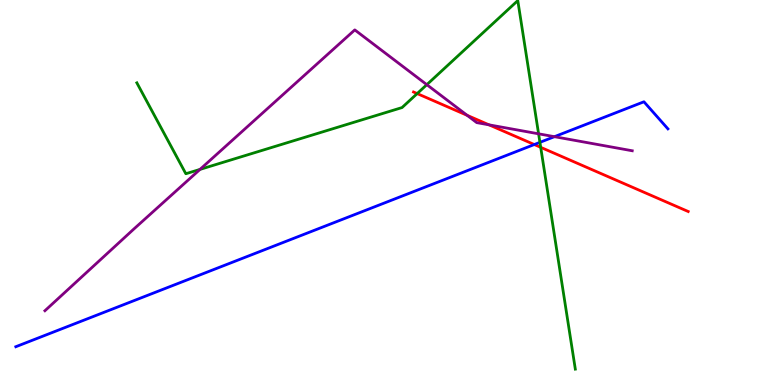[{'lines': ['blue', 'red'], 'intersections': [{'x': 6.89, 'y': 6.25}]}, {'lines': ['green', 'red'], 'intersections': [{'x': 5.38, 'y': 7.57}, {'x': 6.98, 'y': 6.17}]}, {'lines': ['purple', 'red'], 'intersections': [{'x': 6.03, 'y': 7.0}, {'x': 6.31, 'y': 6.76}]}, {'lines': ['blue', 'green'], 'intersections': [{'x': 6.97, 'y': 6.3}]}, {'lines': ['blue', 'purple'], 'intersections': [{'x': 7.15, 'y': 6.45}]}, {'lines': ['green', 'purple'], 'intersections': [{'x': 2.58, 'y': 5.6}, {'x': 5.51, 'y': 7.8}, {'x': 6.95, 'y': 6.52}]}]